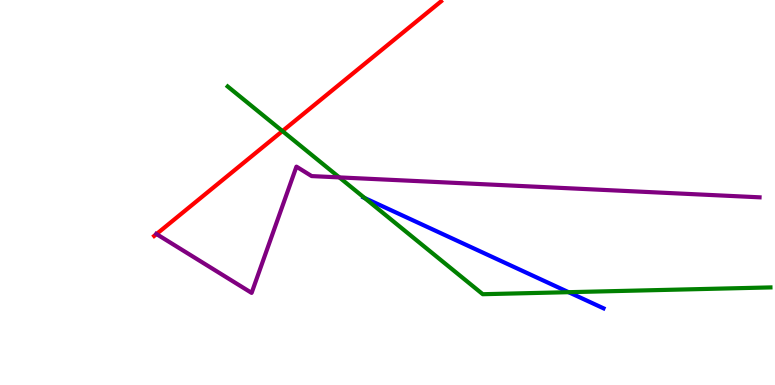[{'lines': ['blue', 'red'], 'intersections': []}, {'lines': ['green', 'red'], 'intersections': [{'x': 3.64, 'y': 6.6}]}, {'lines': ['purple', 'red'], 'intersections': [{'x': 2.02, 'y': 3.92}]}, {'lines': ['blue', 'green'], 'intersections': [{'x': 4.71, 'y': 4.86}, {'x': 7.34, 'y': 2.41}]}, {'lines': ['blue', 'purple'], 'intersections': []}, {'lines': ['green', 'purple'], 'intersections': [{'x': 4.38, 'y': 5.39}]}]